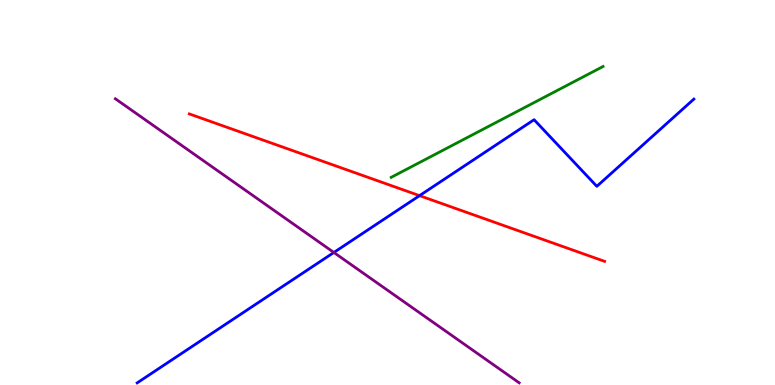[{'lines': ['blue', 'red'], 'intersections': [{'x': 5.41, 'y': 4.92}]}, {'lines': ['green', 'red'], 'intersections': []}, {'lines': ['purple', 'red'], 'intersections': []}, {'lines': ['blue', 'green'], 'intersections': []}, {'lines': ['blue', 'purple'], 'intersections': [{'x': 4.31, 'y': 3.44}]}, {'lines': ['green', 'purple'], 'intersections': []}]